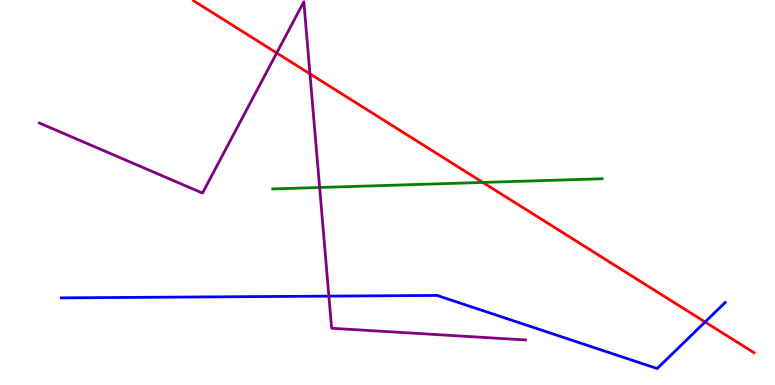[{'lines': ['blue', 'red'], 'intersections': [{'x': 9.1, 'y': 1.64}]}, {'lines': ['green', 'red'], 'intersections': [{'x': 6.23, 'y': 5.26}]}, {'lines': ['purple', 'red'], 'intersections': [{'x': 3.57, 'y': 8.62}, {'x': 4.0, 'y': 8.08}]}, {'lines': ['blue', 'green'], 'intersections': []}, {'lines': ['blue', 'purple'], 'intersections': [{'x': 4.24, 'y': 2.31}]}, {'lines': ['green', 'purple'], 'intersections': [{'x': 4.12, 'y': 5.13}]}]